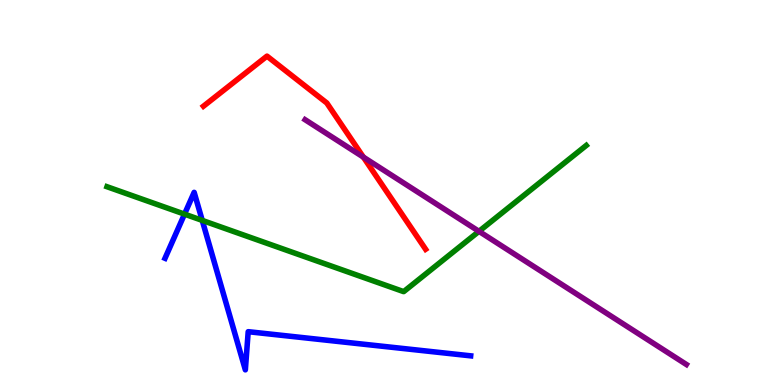[{'lines': ['blue', 'red'], 'intersections': []}, {'lines': ['green', 'red'], 'intersections': []}, {'lines': ['purple', 'red'], 'intersections': [{'x': 4.69, 'y': 5.92}]}, {'lines': ['blue', 'green'], 'intersections': [{'x': 2.38, 'y': 4.44}, {'x': 2.61, 'y': 4.28}]}, {'lines': ['blue', 'purple'], 'intersections': []}, {'lines': ['green', 'purple'], 'intersections': [{'x': 6.18, 'y': 3.99}]}]